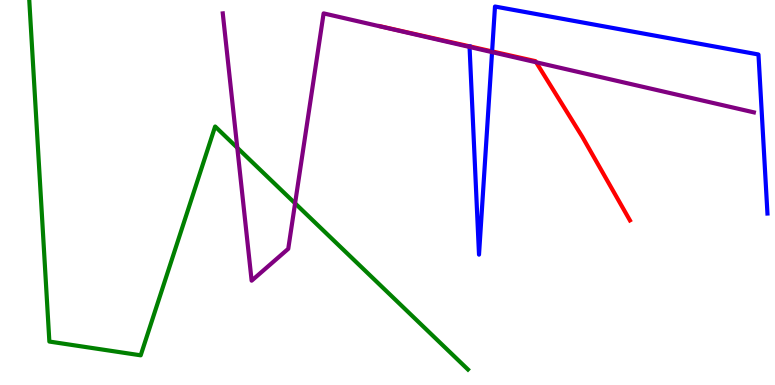[{'lines': ['blue', 'red'], 'intersections': [{'x': 6.35, 'y': 8.66}]}, {'lines': ['green', 'red'], 'intersections': []}, {'lines': ['purple', 'red'], 'intersections': [{'x': 6.92, 'y': 8.38}]}, {'lines': ['blue', 'green'], 'intersections': []}, {'lines': ['blue', 'purple'], 'intersections': [{'x': 6.06, 'y': 8.78}, {'x': 6.35, 'y': 8.65}]}, {'lines': ['green', 'purple'], 'intersections': [{'x': 3.06, 'y': 6.16}, {'x': 3.81, 'y': 4.72}]}]